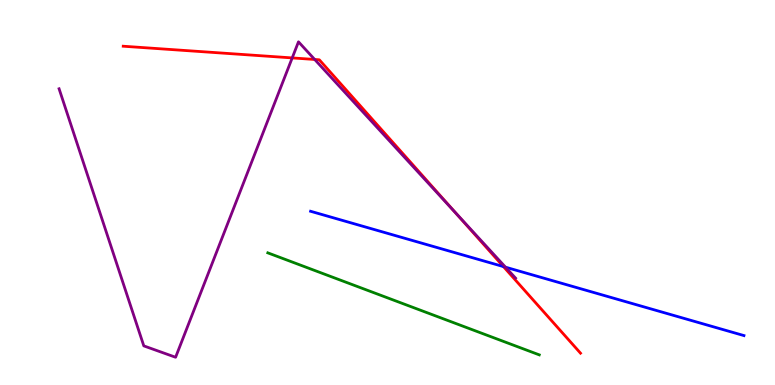[{'lines': ['blue', 'red'], 'intersections': [{'x': 6.5, 'y': 3.08}]}, {'lines': ['green', 'red'], 'intersections': []}, {'lines': ['purple', 'red'], 'intersections': [{'x': 3.77, 'y': 8.5}, {'x': 4.06, 'y': 8.46}, {'x': 5.88, 'y': 4.48}]}, {'lines': ['blue', 'green'], 'intersections': []}, {'lines': ['blue', 'purple'], 'intersections': [{'x': 6.52, 'y': 3.06}]}, {'lines': ['green', 'purple'], 'intersections': []}]